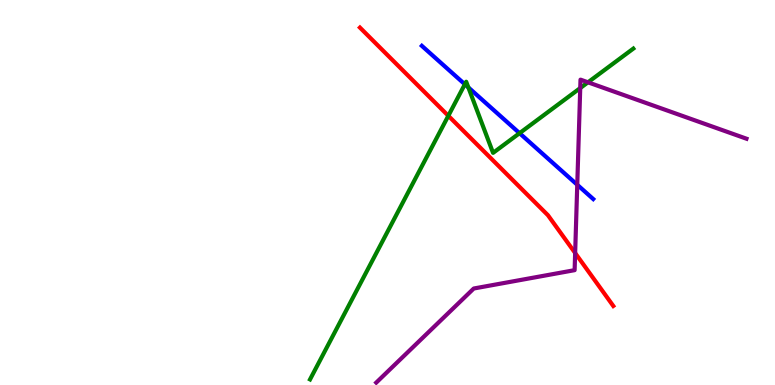[{'lines': ['blue', 'red'], 'intersections': []}, {'lines': ['green', 'red'], 'intersections': [{'x': 5.78, 'y': 6.99}]}, {'lines': ['purple', 'red'], 'intersections': [{'x': 7.42, 'y': 3.43}]}, {'lines': ['blue', 'green'], 'intersections': [{'x': 6.0, 'y': 7.81}, {'x': 6.04, 'y': 7.73}, {'x': 6.7, 'y': 6.54}]}, {'lines': ['blue', 'purple'], 'intersections': [{'x': 7.45, 'y': 5.2}]}, {'lines': ['green', 'purple'], 'intersections': [{'x': 7.49, 'y': 7.71}, {'x': 7.59, 'y': 7.86}]}]